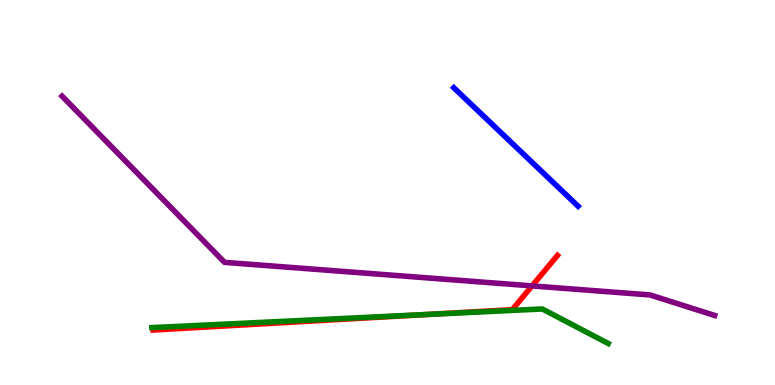[{'lines': ['blue', 'red'], 'intersections': []}, {'lines': ['green', 'red'], 'intersections': [{'x': 5.54, 'y': 1.83}]}, {'lines': ['purple', 'red'], 'intersections': [{'x': 6.87, 'y': 2.57}]}, {'lines': ['blue', 'green'], 'intersections': []}, {'lines': ['blue', 'purple'], 'intersections': []}, {'lines': ['green', 'purple'], 'intersections': []}]